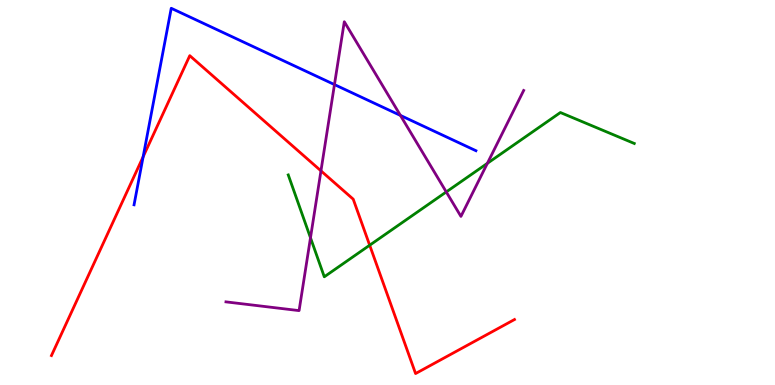[{'lines': ['blue', 'red'], 'intersections': [{'x': 1.85, 'y': 5.93}]}, {'lines': ['green', 'red'], 'intersections': [{'x': 4.77, 'y': 3.63}]}, {'lines': ['purple', 'red'], 'intersections': [{'x': 4.14, 'y': 5.56}]}, {'lines': ['blue', 'green'], 'intersections': []}, {'lines': ['blue', 'purple'], 'intersections': [{'x': 4.32, 'y': 7.8}, {'x': 5.17, 'y': 7.0}]}, {'lines': ['green', 'purple'], 'intersections': [{'x': 4.01, 'y': 3.82}, {'x': 5.76, 'y': 5.01}, {'x': 6.29, 'y': 5.76}]}]